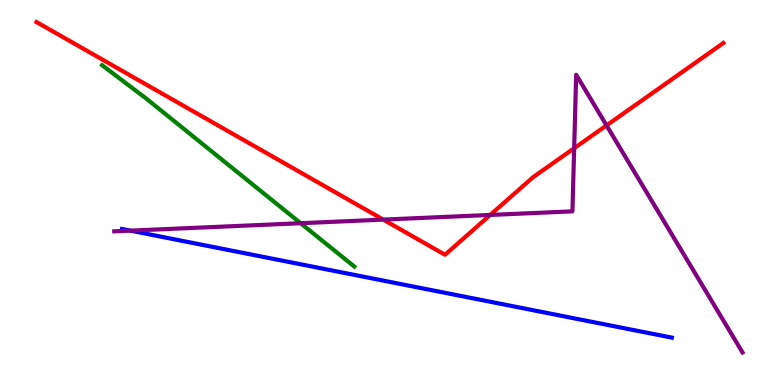[{'lines': ['blue', 'red'], 'intersections': []}, {'lines': ['green', 'red'], 'intersections': []}, {'lines': ['purple', 'red'], 'intersections': [{'x': 4.95, 'y': 4.3}, {'x': 6.33, 'y': 4.42}, {'x': 7.41, 'y': 6.15}, {'x': 7.83, 'y': 6.74}]}, {'lines': ['blue', 'green'], 'intersections': []}, {'lines': ['blue', 'purple'], 'intersections': [{'x': 1.68, 'y': 4.01}]}, {'lines': ['green', 'purple'], 'intersections': [{'x': 3.88, 'y': 4.2}]}]